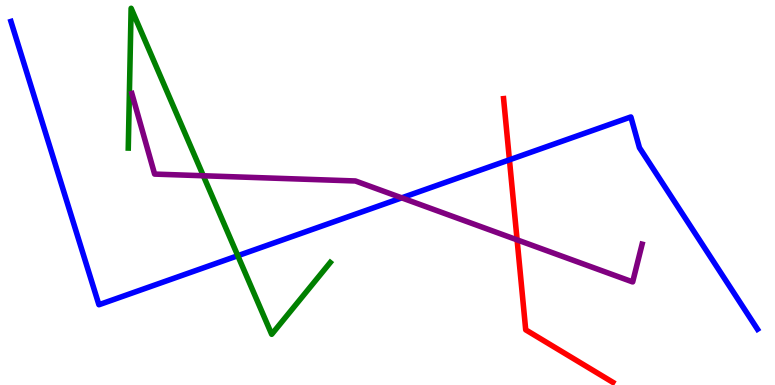[{'lines': ['blue', 'red'], 'intersections': [{'x': 6.57, 'y': 5.85}]}, {'lines': ['green', 'red'], 'intersections': []}, {'lines': ['purple', 'red'], 'intersections': [{'x': 6.67, 'y': 3.77}]}, {'lines': ['blue', 'green'], 'intersections': [{'x': 3.07, 'y': 3.36}]}, {'lines': ['blue', 'purple'], 'intersections': [{'x': 5.18, 'y': 4.86}]}, {'lines': ['green', 'purple'], 'intersections': [{'x': 2.62, 'y': 5.43}]}]